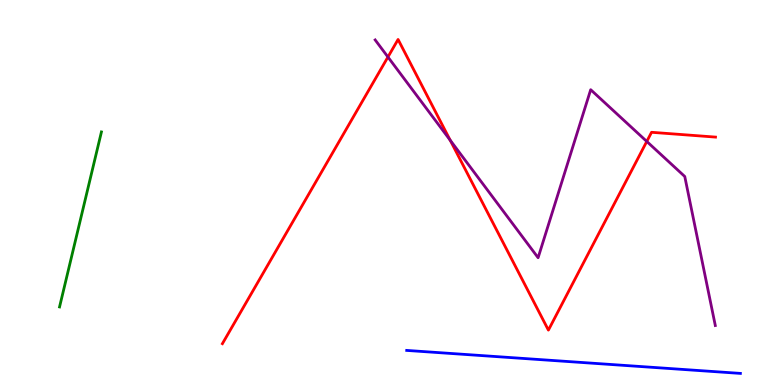[{'lines': ['blue', 'red'], 'intersections': []}, {'lines': ['green', 'red'], 'intersections': []}, {'lines': ['purple', 'red'], 'intersections': [{'x': 5.01, 'y': 8.52}, {'x': 5.81, 'y': 6.36}, {'x': 8.35, 'y': 6.33}]}, {'lines': ['blue', 'green'], 'intersections': []}, {'lines': ['blue', 'purple'], 'intersections': []}, {'lines': ['green', 'purple'], 'intersections': []}]